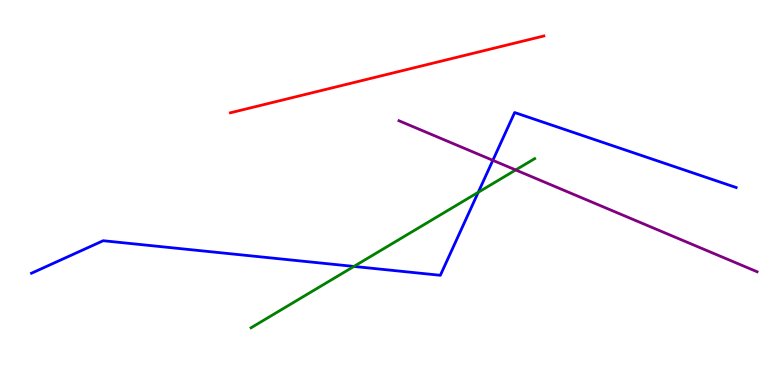[{'lines': ['blue', 'red'], 'intersections': []}, {'lines': ['green', 'red'], 'intersections': []}, {'lines': ['purple', 'red'], 'intersections': []}, {'lines': ['blue', 'green'], 'intersections': [{'x': 4.57, 'y': 3.08}, {'x': 6.17, 'y': 5.01}]}, {'lines': ['blue', 'purple'], 'intersections': [{'x': 6.36, 'y': 5.84}]}, {'lines': ['green', 'purple'], 'intersections': [{'x': 6.65, 'y': 5.59}]}]